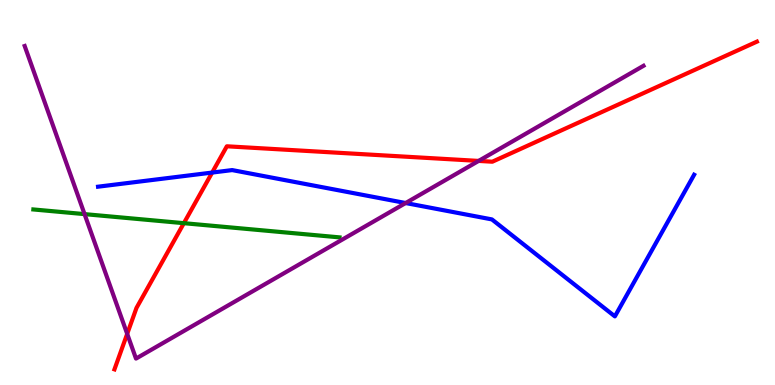[{'lines': ['blue', 'red'], 'intersections': [{'x': 2.74, 'y': 5.52}]}, {'lines': ['green', 'red'], 'intersections': [{'x': 2.37, 'y': 4.2}]}, {'lines': ['purple', 'red'], 'intersections': [{'x': 1.64, 'y': 1.33}, {'x': 6.18, 'y': 5.82}]}, {'lines': ['blue', 'green'], 'intersections': []}, {'lines': ['blue', 'purple'], 'intersections': [{'x': 5.23, 'y': 4.73}]}, {'lines': ['green', 'purple'], 'intersections': [{'x': 1.09, 'y': 4.44}]}]